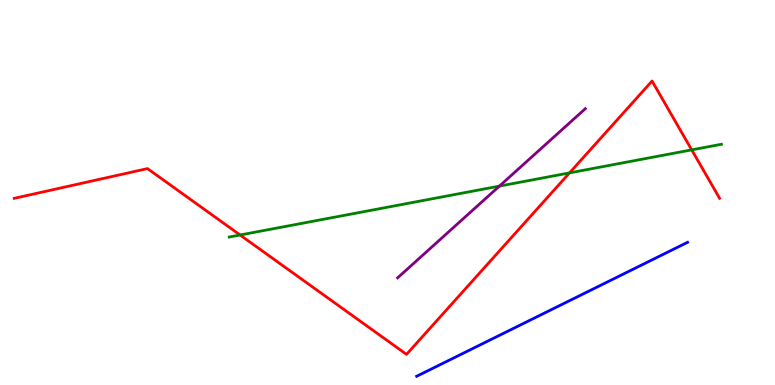[{'lines': ['blue', 'red'], 'intersections': []}, {'lines': ['green', 'red'], 'intersections': [{'x': 3.1, 'y': 3.9}, {'x': 7.35, 'y': 5.51}, {'x': 8.93, 'y': 6.11}]}, {'lines': ['purple', 'red'], 'intersections': []}, {'lines': ['blue', 'green'], 'intersections': []}, {'lines': ['blue', 'purple'], 'intersections': []}, {'lines': ['green', 'purple'], 'intersections': [{'x': 6.44, 'y': 5.17}]}]